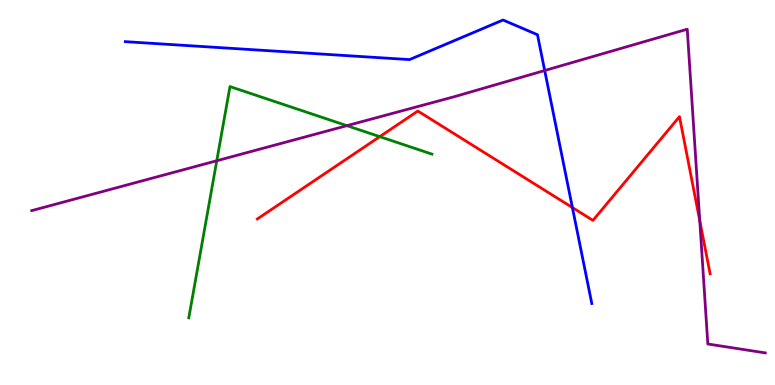[{'lines': ['blue', 'red'], 'intersections': [{'x': 7.39, 'y': 4.61}]}, {'lines': ['green', 'red'], 'intersections': [{'x': 4.9, 'y': 6.45}]}, {'lines': ['purple', 'red'], 'intersections': [{'x': 9.03, 'y': 4.27}]}, {'lines': ['blue', 'green'], 'intersections': []}, {'lines': ['blue', 'purple'], 'intersections': [{'x': 7.03, 'y': 8.17}]}, {'lines': ['green', 'purple'], 'intersections': [{'x': 2.8, 'y': 5.82}, {'x': 4.48, 'y': 6.74}]}]